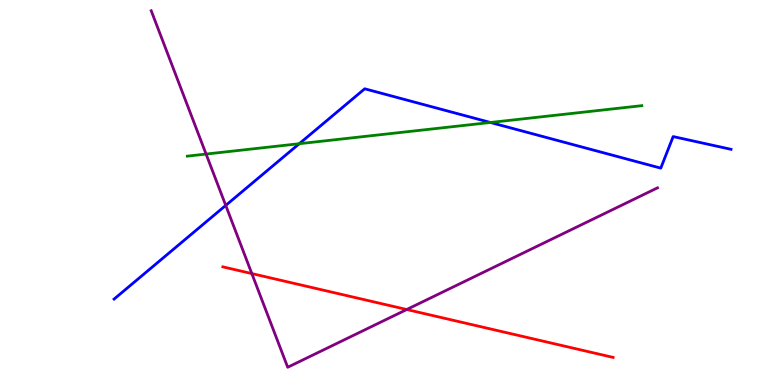[{'lines': ['blue', 'red'], 'intersections': []}, {'lines': ['green', 'red'], 'intersections': []}, {'lines': ['purple', 'red'], 'intersections': [{'x': 3.25, 'y': 2.89}, {'x': 5.25, 'y': 1.96}]}, {'lines': ['blue', 'green'], 'intersections': [{'x': 3.86, 'y': 6.27}, {'x': 6.33, 'y': 6.82}]}, {'lines': ['blue', 'purple'], 'intersections': [{'x': 2.91, 'y': 4.66}]}, {'lines': ['green', 'purple'], 'intersections': [{'x': 2.66, 'y': 6.0}]}]